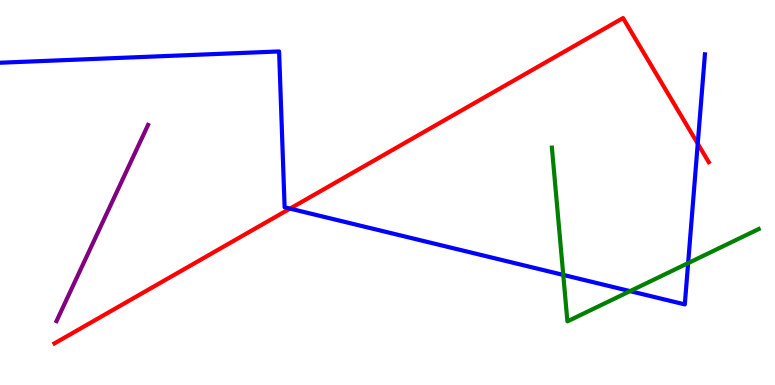[{'lines': ['blue', 'red'], 'intersections': [{'x': 3.74, 'y': 4.58}, {'x': 9.0, 'y': 6.27}]}, {'lines': ['green', 'red'], 'intersections': []}, {'lines': ['purple', 'red'], 'intersections': []}, {'lines': ['blue', 'green'], 'intersections': [{'x': 7.27, 'y': 2.86}, {'x': 8.13, 'y': 2.44}, {'x': 8.88, 'y': 3.17}]}, {'lines': ['blue', 'purple'], 'intersections': []}, {'lines': ['green', 'purple'], 'intersections': []}]